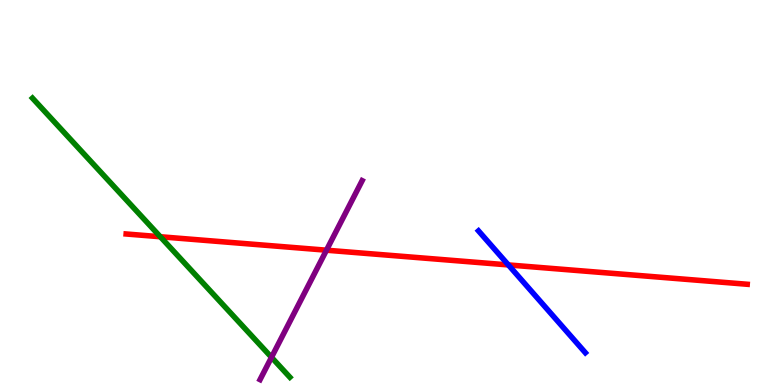[{'lines': ['blue', 'red'], 'intersections': [{'x': 6.56, 'y': 3.12}]}, {'lines': ['green', 'red'], 'intersections': [{'x': 2.07, 'y': 3.85}]}, {'lines': ['purple', 'red'], 'intersections': [{'x': 4.21, 'y': 3.5}]}, {'lines': ['blue', 'green'], 'intersections': []}, {'lines': ['blue', 'purple'], 'intersections': []}, {'lines': ['green', 'purple'], 'intersections': [{'x': 3.5, 'y': 0.719}]}]